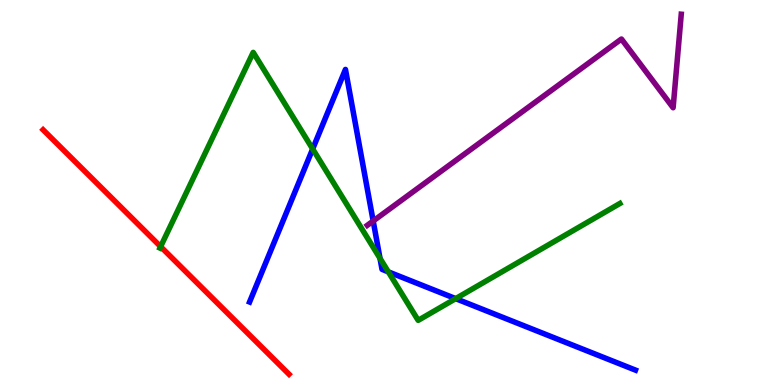[{'lines': ['blue', 'red'], 'intersections': []}, {'lines': ['green', 'red'], 'intersections': [{'x': 2.07, 'y': 3.59}]}, {'lines': ['purple', 'red'], 'intersections': []}, {'lines': ['blue', 'green'], 'intersections': [{'x': 4.03, 'y': 6.13}, {'x': 4.9, 'y': 3.29}, {'x': 5.01, 'y': 2.94}, {'x': 5.88, 'y': 2.24}]}, {'lines': ['blue', 'purple'], 'intersections': [{'x': 4.82, 'y': 4.26}]}, {'lines': ['green', 'purple'], 'intersections': []}]